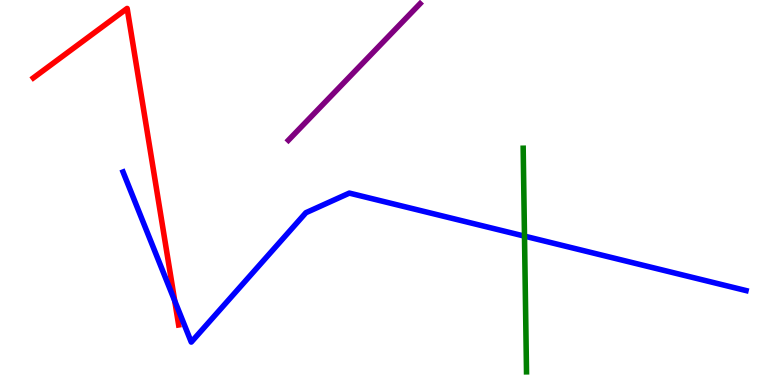[{'lines': ['blue', 'red'], 'intersections': [{'x': 2.25, 'y': 2.19}]}, {'lines': ['green', 'red'], 'intersections': []}, {'lines': ['purple', 'red'], 'intersections': []}, {'lines': ['blue', 'green'], 'intersections': [{'x': 6.77, 'y': 3.87}]}, {'lines': ['blue', 'purple'], 'intersections': []}, {'lines': ['green', 'purple'], 'intersections': []}]